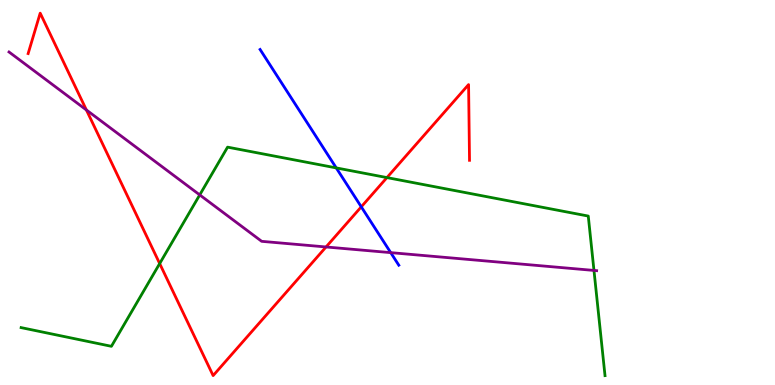[{'lines': ['blue', 'red'], 'intersections': [{'x': 4.66, 'y': 4.63}]}, {'lines': ['green', 'red'], 'intersections': [{'x': 2.06, 'y': 3.15}, {'x': 4.99, 'y': 5.39}]}, {'lines': ['purple', 'red'], 'intersections': [{'x': 1.11, 'y': 7.14}, {'x': 4.21, 'y': 3.59}]}, {'lines': ['blue', 'green'], 'intersections': [{'x': 4.34, 'y': 5.64}]}, {'lines': ['blue', 'purple'], 'intersections': [{'x': 5.04, 'y': 3.44}]}, {'lines': ['green', 'purple'], 'intersections': [{'x': 2.58, 'y': 4.94}, {'x': 7.66, 'y': 2.98}]}]